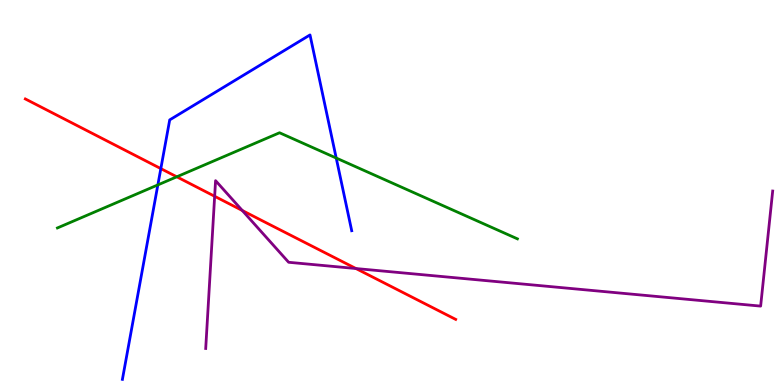[{'lines': ['blue', 'red'], 'intersections': [{'x': 2.08, 'y': 5.62}]}, {'lines': ['green', 'red'], 'intersections': [{'x': 2.28, 'y': 5.41}]}, {'lines': ['purple', 'red'], 'intersections': [{'x': 2.77, 'y': 4.9}, {'x': 3.13, 'y': 4.53}, {'x': 4.59, 'y': 3.02}]}, {'lines': ['blue', 'green'], 'intersections': [{'x': 2.04, 'y': 5.2}, {'x': 4.34, 'y': 5.9}]}, {'lines': ['blue', 'purple'], 'intersections': []}, {'lines': ['green', 'purple'], 'intersections': []}]